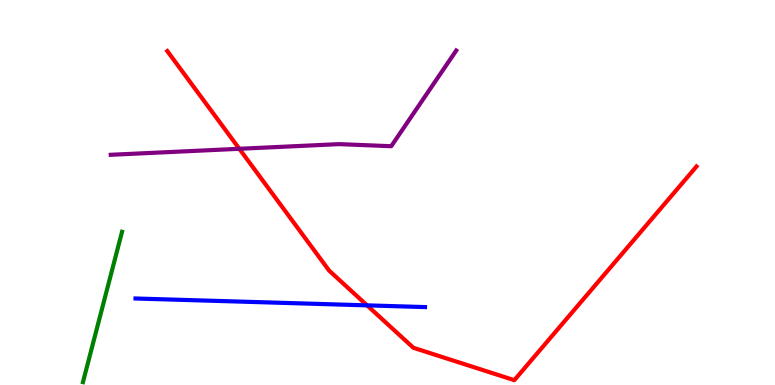[{'lines': ['blue', 'red'], 'intersections': [{'x': 4.74, 'y': 2.07}]}, {'lines': ['green', 'red'], 'intersections': []}, {'lines': ['purple', 'red'], 'intersections': [{'x': 3.09, 'y': 6.14}]}, {'lines': ['blue', 'green'], 'intersections': []}, {'lines': ['blue', 'purple'], 'intersections': []}, {'lines': ['green', 'purple'], 'intersections': []}]